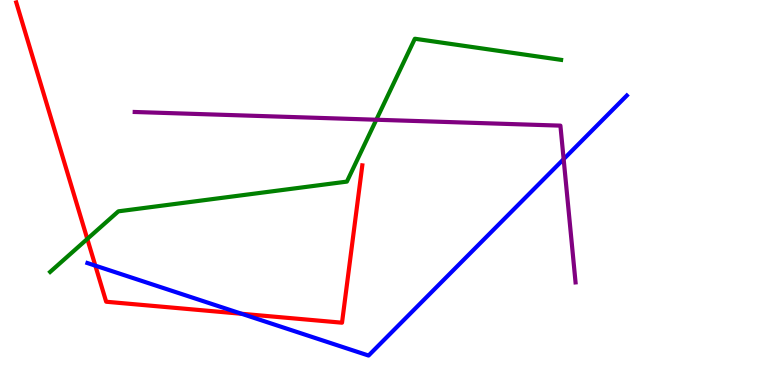[{'lines': ['blue', 'red'], 'intersections': [{'x': 1.23, 'y': 3.1}, {'x': 3.12, 'y': 1.85}]}, {'lines': ['green', 'red'], 'intersections': [{'x': 1.13, 'y': 3.79}]}, {'lines': ['purple', 'red'], 'intersections': []}, {'lines': ['blue', 'green'], 'intersections': []}, {'lines': ['blue', 'purple'], 'intersections': [{'x': 7.27, 'y': 5.87}]}, {'lines': ['green', 'purple'], 'intersections': [{'x': 4.86, 'y': 6.89}]}]